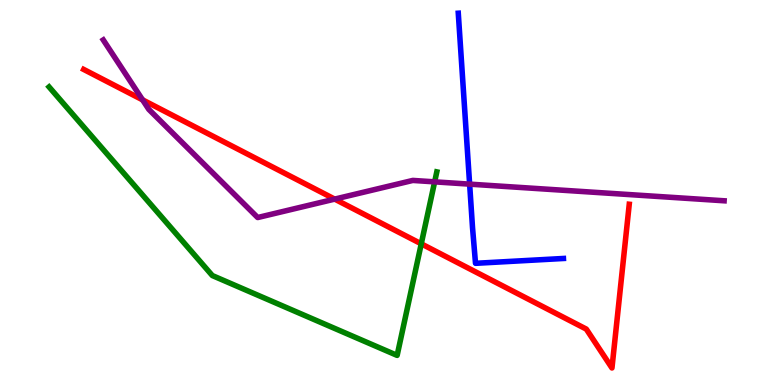[{'lines': ['blue', 'red'], 'intersections': []}, {'lines': ['green', 'red'], 'intersections': [{'x': 5.44, 'y': 3.67}]}, {'lines': ['purple', 'red'], 'intersections': [{'x': 1.84, 'y': 7.41}, {'x': 4.32, 'y': 4.83}]}, {'lines': ['blue', 'green'], 'intersections': []}, {'lines': ['blue', 'purple'], 'intersections': [{'x': 6.06, 'y': 5.22}]}, {'lines': ['green', 'purple'], 'intersections': [{'x': 5.61, 'y': 5.28}]}]